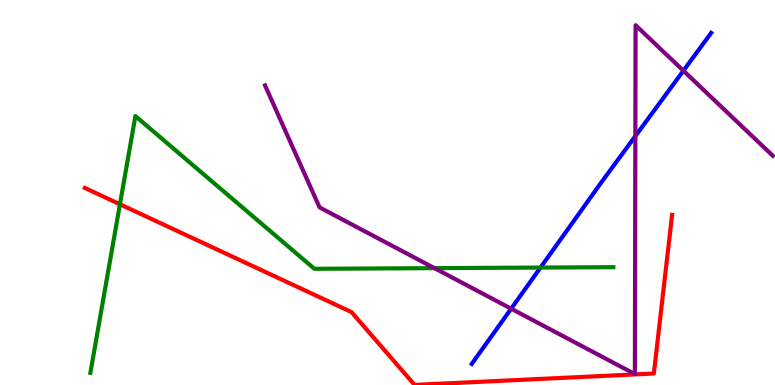[{'lines': ['blue', 'red'], 'intersections': []}, {'lines': ['green', 'red'], 'intersections': [{'x': 1.55, 'y': 4.69}]}, {'lines': ['purple', 'red'], 'intersections': []}, {'lines': ['blue', 'green'], 'intersections': [{'x': 6.97, 'y': 3.05}]}, {'lines': ['blue', 'purple'], 'intersections': [{'x': 6.6, 'y': 1.98}, {'x': 8.2, 'y': 6.46}, {'x': 8.82, 'y': 8.16}]}, {'lines': ['green', 'purple'], 'intersections': [{'x': 5.61, 'y': 3.04}]}]